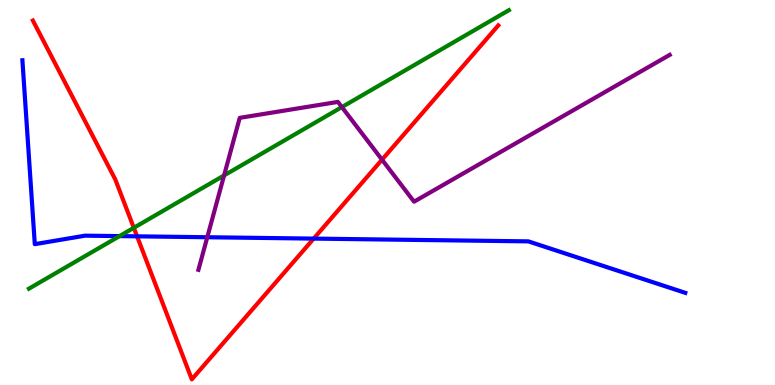[{'lines': ['blue', 'red'], 'intersections': [{'x': 1.77, 'y': 3.86}, {'x': 4.05, 'y': 3.8}]}, {'lines': ['green', 'red'], 'intersections': [{'x': 1.73, 'y': 4.08}]}, {'lines': ['purple', 'red'], 'intersections': [{'x': 4.93, 'y': 5.85}]}, {'lines': ['blue', 'green'], 'intersections': [{'x': 1.54, 'y': 3.87}]}, {'lines': ['blue', 'purple'], 'intersections': [{'x': 2.67, 'y': 3.84}]}, {'lines': ['green', 'purple'], 'intersections': [{'x': 2.89, 'y': 5.44}, {'x': 4.41, 'y': 7.22}]}]